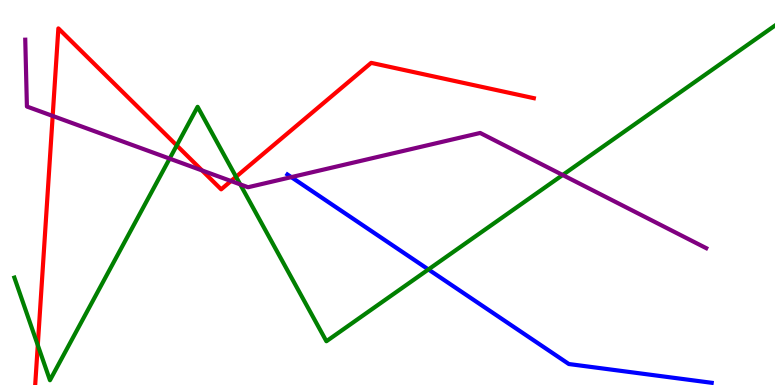[{'lines': ['blue', 'red'], 'intersections': []}, {'lines': ['green', 'red'], 'intersections': [{'x': 0.487, 'y': 1.04}, {'x': 2.28, 'y': 6.22}, {'x': 3.05, 'y': 5.41}]}, {'lines': ['purple', 'red'], 'intersections': [{'x': 0.68, 'y': 6.99}, {'x': 2.61, 'y': 5.57}, {'x': 2.98, 'y': 5.3}]}, {'lines': ['blue', 'green'], 'intersections': [{'x': 5.53, 'y': 3.0}]}, {'lines': ['blue', 'purple'], 'intersections': [{'x': 3.76, 'y': 5.4}]}, {'lines': ['green', 'purple'], 'intersections': [{'x': 2.19, 'y': 5.88}, {'x': 3.1, 'y': 5.21}, {'x': 7.26, 'y': 5.45}]}]